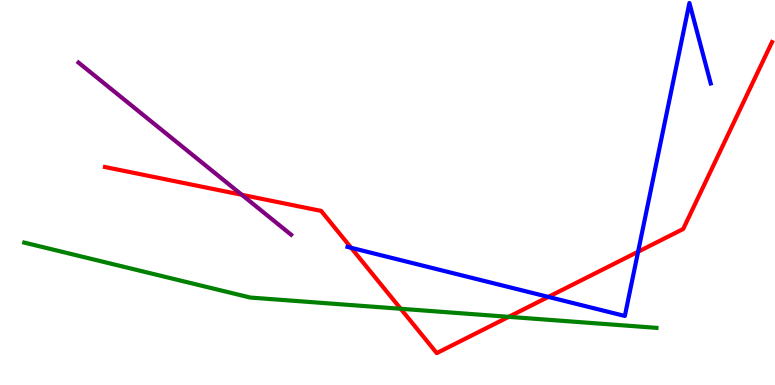[{'lines': ['blue', 'red'], 'intersections': [{'x': 4.53, 'y': 3.56}, {'x': 7.08, 'y': 2.29}, {'x': 8.23, 'y': 3.46}]}, {'lines': ['green', 'red'], 'intersections': [{'x': 5.17, 'y': 1.98}, {'x': 6.56, 'y': 1.77}]}, {'lines': ['purple', 'red'], 'intersections': [{'x': 3.12, 'y': 4.94}]}, {'lines': ['blue', 'green'], 'intersections': []}, {'lines': ['blue', 'purple'], 'intersections': []}, {'lines': ['green', 'purple'], 'intersections': []}]